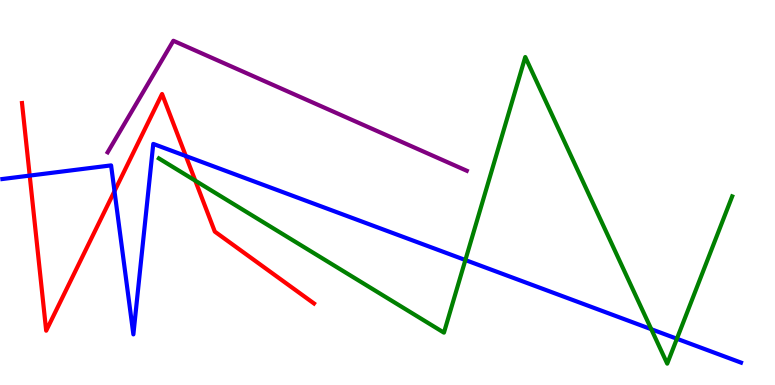[{'lines': ['blue', 'red'], 'intersections': [{'x': 0.383, 'y': 5.44}, {'x': 1.48, 'y': 5.03}, {'x': 2.4, 'y': 5.95}]}, {'lines': ['green', 'red'], 'intersections': [{'x': 2.52, 'y': 5.31}]}, {'lines': ['purple', 'red'], 'intersections': []}, {'lines': ['blue', 'green'], 'intersections': [{'x': 6.0, 'y': 3.25}, {'x': 8.4, 'y': 1.45}, {'x': 8.73, 'y': 1.2}]}, {'lines': ['blue', 'purple'], 'intersections': []}, {'lines': ['green', 'purple'], 'intersections': []}]